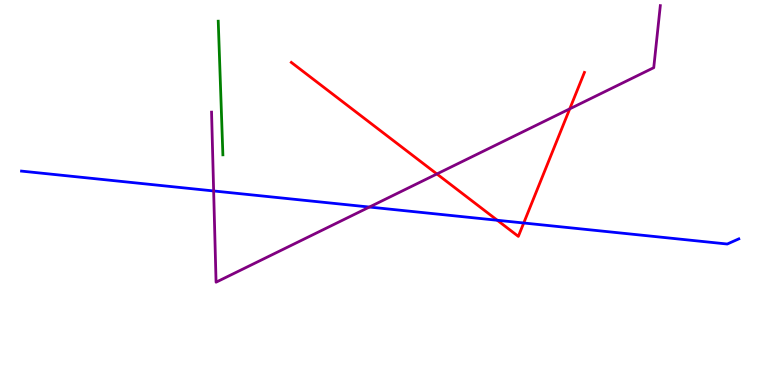[{'lines': ['blue', 'red'], 'intersections': [{'x': 6.42, 'y': 4.28}, {'x': 6.76, 'y': 4.21}]}, {'lines': ['green', 'red'], 'intersections': []}, {'lines': ['purple', 'red'], 'intersections': [{'x': 5.64, 'y': 5.48}, {'x': 7.35, 'y': 7.17}]}, {'lines': ['blue', 'green'], 'intersections': []}, {'lines': ['blue', 'purple'], 'intersections': [{'x': 2.76, 'y': 5.04}, {'x': 4.77, 'y': 4.62}]}, {'lines': ['green', 'purple'], 'intersections': []}]